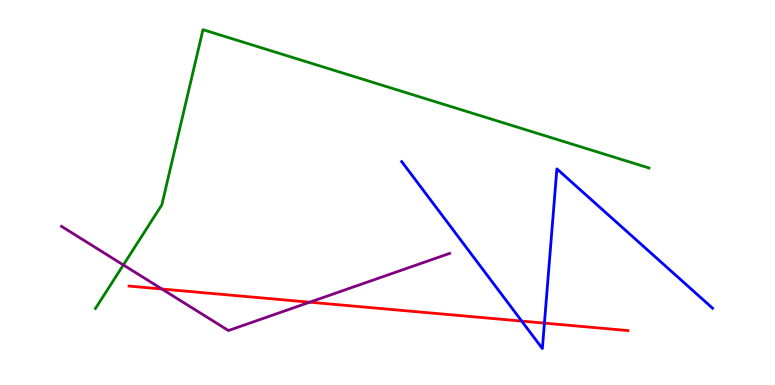[{'lines': ['blue', 'red'], 'intersections': [{'x': 6.73, 'y': 1.66}, {'x': 7.02, 'y': 1.61}]}, {'lines': ['green', 'red'], 'intersections': []}, {'lines': ['purple', 'red'], 'intersections': [{'x': 2.09, 'y': 2.49}, {'x': 4.0, 'y': 2.15}]}, {'lines': ['blue', 'green'], 'intersections': []}, {'lines': ['blue', 'purple'], 'intersections': []}, {'lines': ['green', 'purple'], 'intersections': [{'x': 1.59, 'y': 3.12}]}]